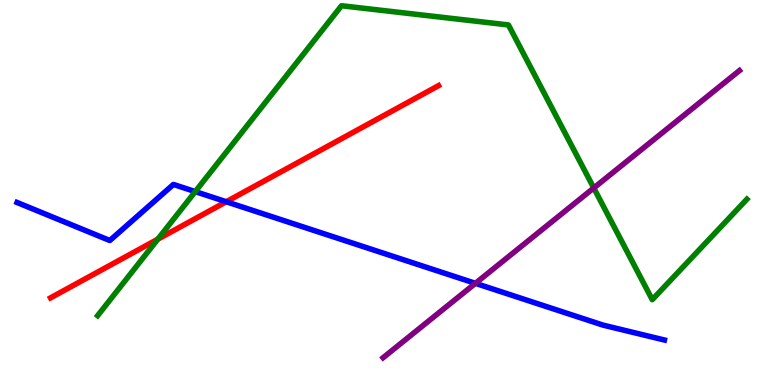[{'lines': ['blue', 'red'], 'intersections': [{'x': 2.92, 'y': 4.76}]}, {'lines': ['green', 'red'], 'intersections': [{'x': 2.04, 'y': 3.79}]}, {'lines': ['purple', 'red'], 'intersections': []}, {'lines': ['blue', 'green'], 'intersections': [{'x': 2.52, 'y': 5.02}]}, {'lines': ['blue', 'purple'], 'intersections': [{'x': 6.13, 'y': 2.64}]}, {'lines': ['green', 'purple'], 'intersections': [{'x': 7.66, 'y': 5.12}]}]